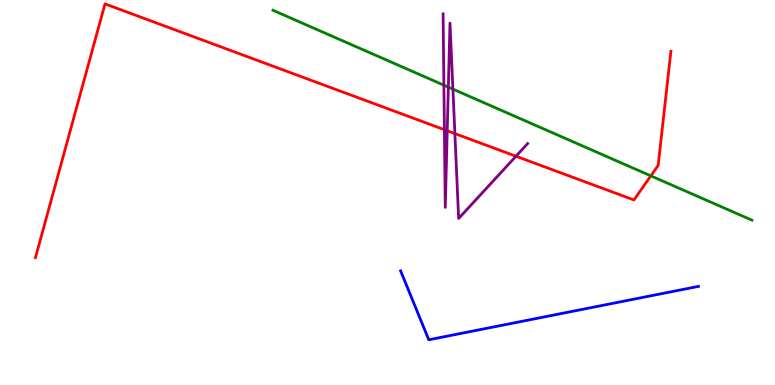[{'lines': ['blue', 'red'], 'intersections': []}, {'lines': ['green', 'red'], 'intersections': [{'x': 8.4, 'y': 5.43}]}, {'lines': ['purple', 'red'], 'intersections': [{'x': 5.73, 'y': 6.63}, {'x': 5.77, 'y': 6.6}, {'x': 5.87, 'y': 6.53}, {'x': 6.66, 'y': 5.94}]}, {'lines': ['blue', 'green'], 'intersections': []}, {'lines': ['blue', 'purple'], 'intersections': []}, {'lines': ['green', 'purple'], 'intersections': [{'x': 5.73, 'y': 7.79}, {'x': 5.79, 'y': 7.74}, {'x': 5.84, 'y': 7.68}]}]